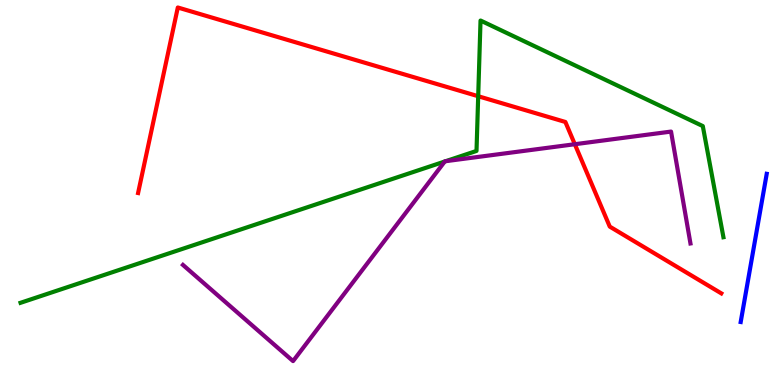[{'lines': ['blue', 'red'], 'intersections': []}, {'lines': ['green', 'red'], 'intersections': [{'x': 6.17, 'y': 7.5}]}, {'lines': ['purple', 'red'], 'intersections': [{'x': 7.42, 'y': 6.25}]}, {'lines': ['blue', 'green'], 'intersections': []}, {'lines': ['blue', 'purple'], 'intersections': []}, {'lines': ['green', 'purple'], 'intersections': [{'x': 5.74, 'y': 5.81}, {'x': 5.75, 'y': 5.81}]}]